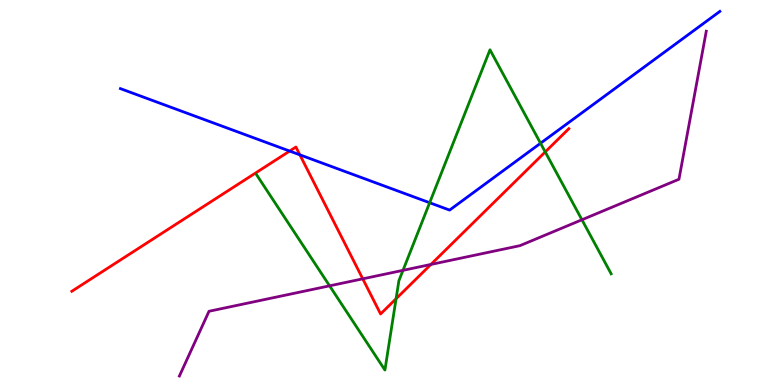[{'lines': ['blue', 'red'], 'intersections': [{'x': 3.74, 'y': 6.08}, {'x': 3.87, 'y': 5.98}]}, {'lines': ['green', 'red'], 'intersections': [{'x': 5.11, 'y': 2.24}, {'x': 7.04, 'y': 6.05}]}, {'lines': ['purple', 'red'], 'intersections': [{'x': 4.68, 'y': 2.76}, {'x': 5.56, 'y': 3.13}]}, {'lines': ['blue', 'green'], 'intersections': [{'x': 5.54, 'y': 4.73}, {'x': 6.97, 'y': 6.28}]}, {'lines': ['blue', 'purple'], 'intersections': []}, {'lines': ['green', 'purple'], 'intersections': [{'x': 4.25, 'y': 2.58}, {'x': 5.2, 'y': 2.98}, {'x': 7.51, 'y': 4.29}]}]